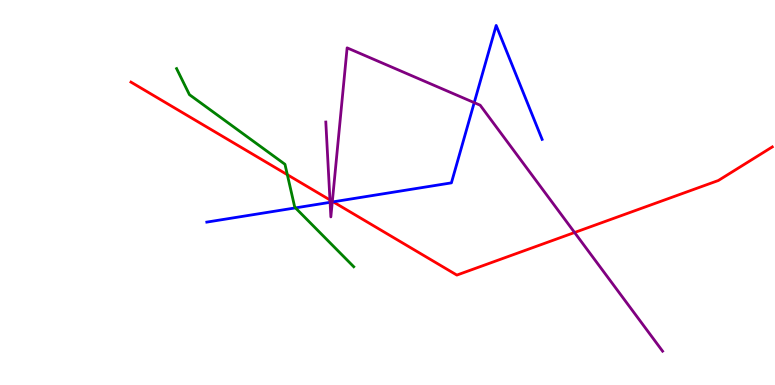[{'lines': ['blue', 'red'], 'intersections': [{'x': 4.3, 'y': 4.76}]}, {'lines': ['green', 'red'], 'intersections': [{'x': 3.71, 'y': 5.46}]}, {'lines': ['purple', 'red'], 'intersections': [{'x': 4.26, 'y': 4.81}, {'x': 4.29, 'y': 4.77}, {'x': 7.41, 'y': 3.96}]}, {'lines': ['blue', 'green'], 'intersections': [{'x': 3.81, 'y': 4.6}]}, {'lines': ['blue', 'purple'], 'intersections': [{'x': 4.26, 'y': 4.74}, {'x': 4.29, 'y': 4.75}, {'x': 6.12, 'y': 7.33}]}, {'lines': ['green', 'purple'], 'intersections': []}]